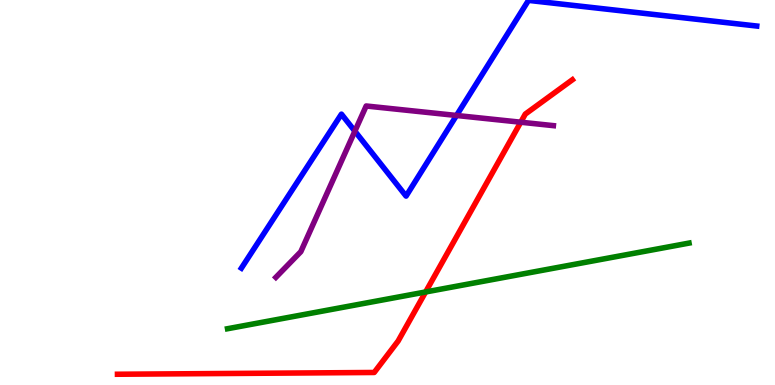[{'lines': ['blue', 'red'], 'intersections': []}, {'lines': ['green', 'red'], 'intersections': [{'x': 5.49, 'y': 2.42}]}, {'lines': ['purple', 'red'], 'intersections': [{'x': 6.72, 'y': 6.83}]}, {'lines': ['blue', 'green'], 'intersections': []}, {'lines': ['blue', 'purple'], 'intersections': [{'x': 4.58, 'y': 6.59}, {'x': 5.89, 'y': 7.0}]}, {'lines': ['green', 'purple'], 'intersections': []}]